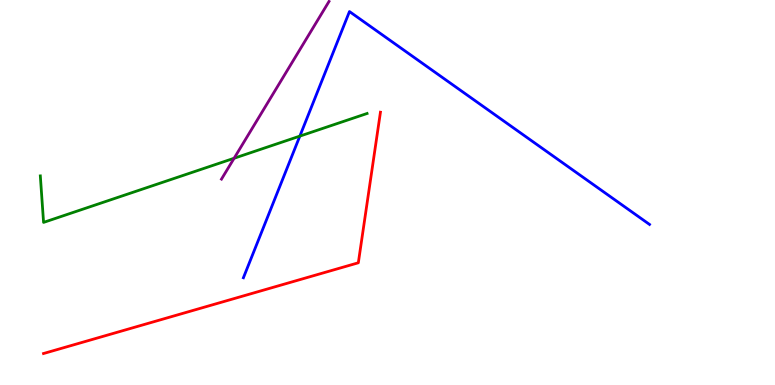[{'lines': ['blue', 'red'], 'intersections': []}, {'lines': ['green', 'red'], 'intersections': []}, {'lines': ['purple', 'red'], 'intersections': []}, {'lines': ['blue', 'green'], 'intersections': [{'x': 3.87, 'y': 6.46}]}, {'lines': ['blue', 'purple'], 'intersections': []}, {'lines': ['green', 'purple'], 'intersections': [{'x': 3.02, 'y': 5.89}]}]